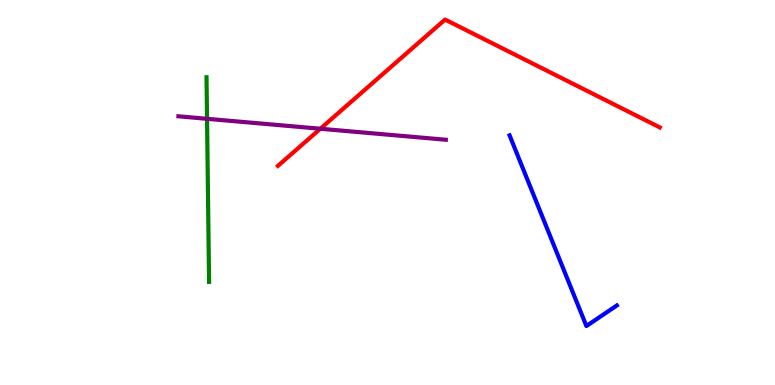[{'lines': ['blue', 'red'], 'intersections': []}, {'lines': ['green', 'red'], 'intersections': []}, {'lines': ['purple', 'red'], 'intersections': [{'x': 4.13, 'y': 6.66}]}, {'lines': ['blue', 'green'], 'intersections': []}, {'lines': ['blue', 'purple'], 'intersections': []}, {'lines': ['green', 'purple'], 'intersections': [{'x': 2.67, 'y': 6.91}]}]